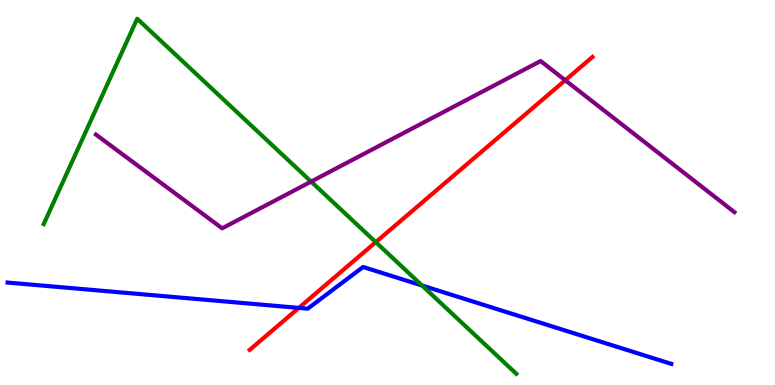[{'lines': ['blue', 'red'], 'intersections': [{'x': 3.86, 'y': 2.0}]}, {'lines': ['green', 'red'], 'intersections': [{'x': 4.85, 'y': 3.71}]}, {'lines': ['purple', 'red'], 'intersections': [{'x': 7.29, 'y': 7.92}]}, {'lines': ['blue', 'green'], 'intersections': [{'x': 5.45, 'y': 2.58}]}, {'lines': ['blue', 'purple'], 'intersections': []}, {'lines': ['green', 'purple'], 'intersections': [{'x': 4.01, 'y': 5.28}]}]